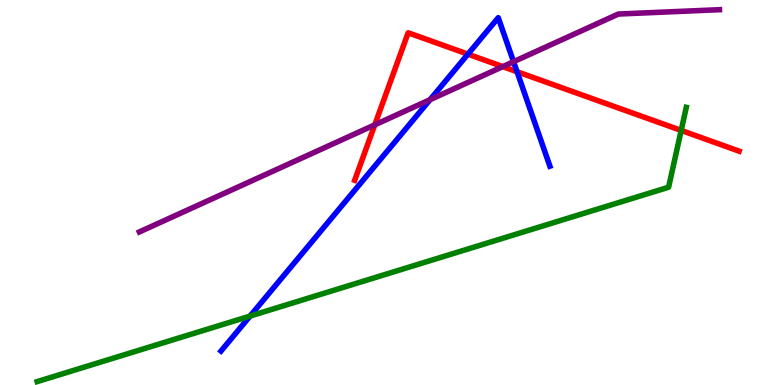[{'lines': ['blue', 'red'], 'intersections': [{'x': 6.04, 'y': 8.59}, {'x': 6.67, 'y': 8.14}]}, {'lines': ['green', 'red'], 'intersections': [{'x': 8.79, 'y': 6.61}]}, {'lines': ['purple', 'red'], 'intersections': [{'x': 4.84, 'y': 6.76}, {'x': 6.49, 'y': 8.27}]}, {'lines': ['blue', 'green'], 'intersections': [{'x': 3.23, 'y': 1.79}]}, {'lines': ['blue', 'purple'], 'intersections': [{'x': 5.55, 'y': 7.41}, {'x': 6.63, 'y': 8.4}]}, {'lines': ['green', 'purple'], 'intersections': []}]